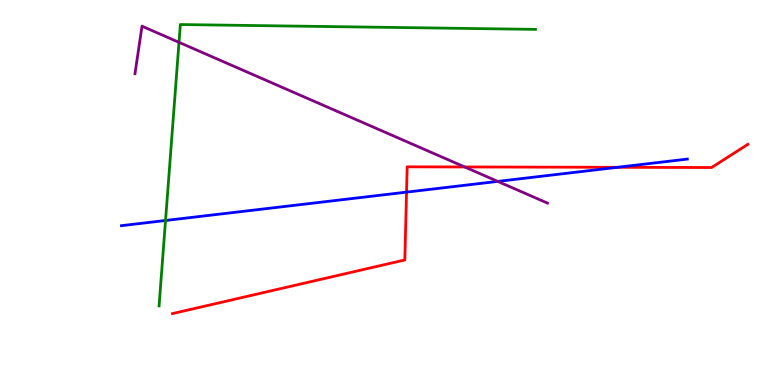[{'lines': ['blue', 'red'], 'intersections': [{'x': 5.25, 'y': 5.01}, {'x': 7.97, 'y': 5.65}]}, {'lines': ['green', 'red'], 'intersections': []}, {'lines': ['purple', 'red'], 'intersections': [{'x': 6.0, 'y': 5.66}]}, {'lines': ['blue', 'green'], 'intersections': [{'x': 2.14, 'y': 4.27}]}, {'lines': ['blue', 'purple'], 'intersections': [{'x': 6.42, 'y': 5.29}]}, {'lines': ['green', 'purple'], 'intersections': [{'x': 2.31, 'y': 8.9}]}]